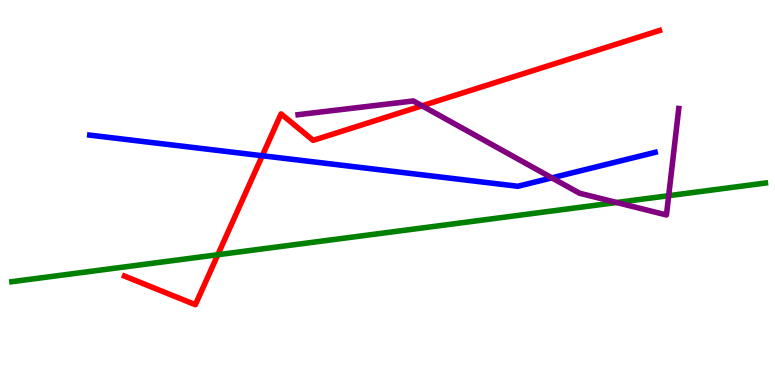[{'lines': ['blue', 'red'], 'intersections': [{'x': 3.38, 'y': 5.95}]}, {'lines': ['green', 'red'], 'intersections': [{'x': 2.81, 'y': 3.38}]}, {'lines': ['purple', 'red'], 'intersections': [{'x': 5.45, 'y': 7.25}]}, {'lines': ['blue', 'green'], 'intersections': []}, {'lines': ['blue', 'purple'], 'intersections': [{'x': 7.12, 'y': 5.38}]}, {'lines': ['green', 'purple'], 'intersections': [{'x': 7.96, 'y': 4.74}, {'x': 8.63, 'y': 4.92}]}]